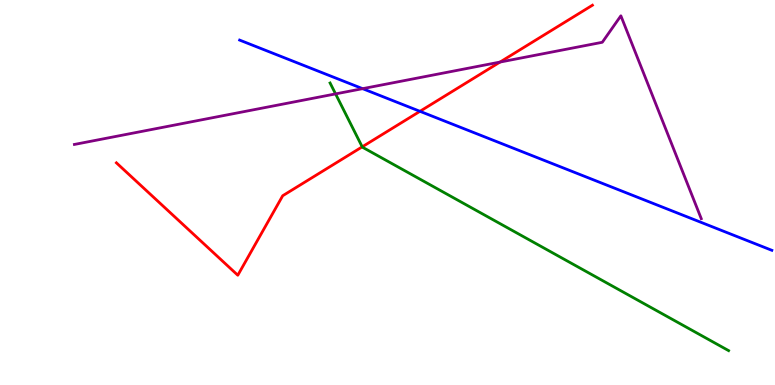[{'lines': ['blue', 'red'], 'intersections': [{'x': 5.42, 'y': 7.11}]}, {'lines': ['green', 'red'], 'intersections': [{'x': 4.67, 'y': 6.19}]}, {'lines': ['purple', 'red'], 'intersections': [{'x': 6.45, 'y': 8.39}]}, {'lines': ['blue', 'green'], 'intersections': []}, {'lines': ['blue', 'purple'], 'intersections': [{'x': 4.68, 'y': 7.7}]}, {'lines': ['green', 'purple'], 'intersections': [{'x': 4.33, 'y': 7.56}]}]